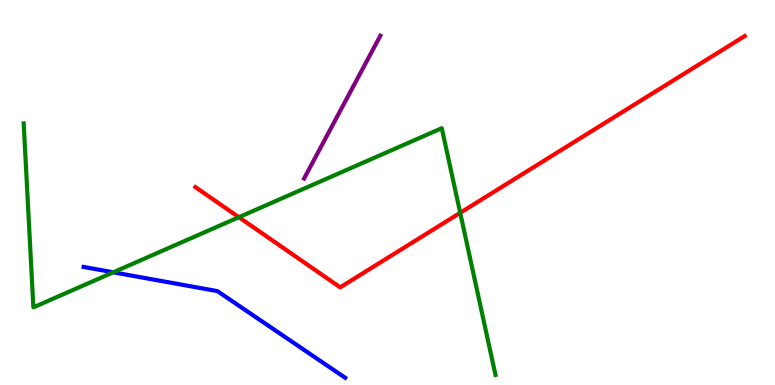[{'lines': ['blue', 'red'], 'intersections': []}, {'lines': ['green', 'red'], 'intersections': [{'x': 3.08, 'y': 4.36}, {'x': 5.94, 'y': 4.47}]}, {'lines': ['purple', 'red'], 'intersections': []}, {'lines': ['blue', 'green'], 'intersections': [{'x': 1.46, 'y': 2.93}]}, {'lines': ['blue', 'purple'], 'intersections': []}, {'lines': ['green', 'purple'], 'intersections': []}]